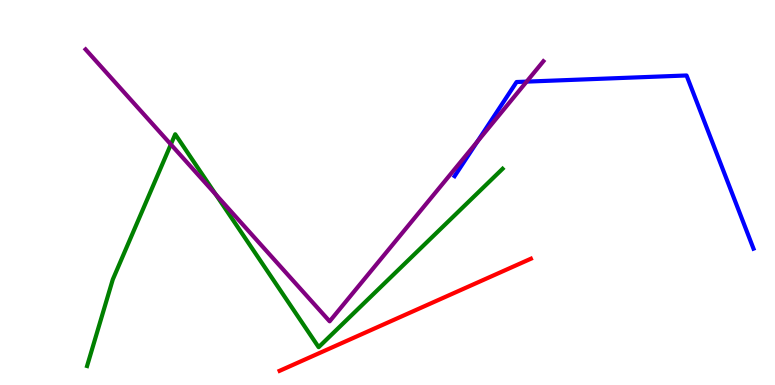[{'lines': ['blue', 'red'], 'intersections': []}, {'lines': ['green', 'red'], 'intersections': []}, {'lines': ['purple', 'red'], 'intersections': []}, {'lines': ['blue', 'green'], 'intersections': []}, {'lines': ['blue', 'purple'], 'intersections': [{'x': 6.16, 'y': 6.32}, {'x': 6.8, 'y': 7.88}]}, {'lines': ['green', 'purple'], 'intersections': [{'x': 2.2, 'y': 6.25}, {'x': 2.78, 'y': 4.95}]}]